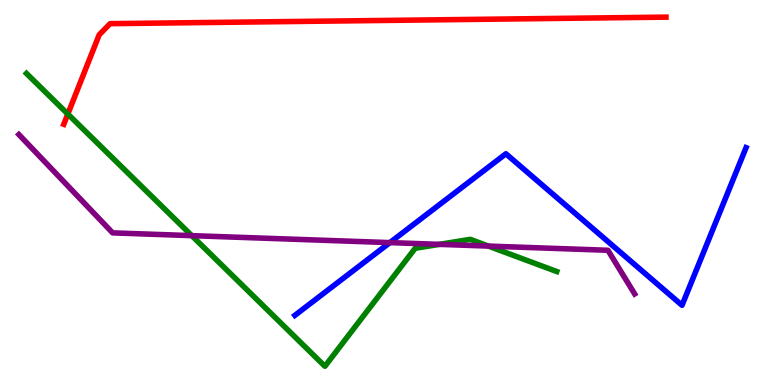[{'lines': ['blue', 'red'], 'intersections': []}, {'lines': ['green', 'red'], 'intersections': [{'x': 0.875, 'y': 7.04}]}, {'lines': ['purple', 'red'], 'intersections': []}, {'lines': ['blue', 'green'], 'intersections': []}, {'lines': ['blue', 'purple'], 'intersections': [{'x': 5.03, 'y': 3.7}]}, {'lines': ['green', 'purple'], 'intersections': [{'x': 2.47, 'y': 3.88}, {'x': 5.67, 'y': 3.65}, {'x': 6.3, 'y': 3.61}]}]